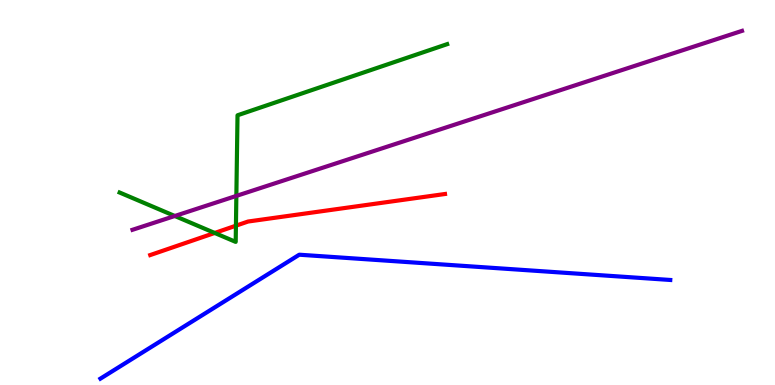[{'lines': ['blue', 'red'], 'intersections': []}, {'lines': ['green', 'red'], 'intersections': [{'x': 2.77, 'y': 3.95}, {'x': 3.04, 'y': 4.14}]}, {'lines': ['purple', 'red'], 'intersections': []}, {'lines': ['blue', 'green'], 'intersections': []}, {'lines': ['blue', 'purple'], 'intersections': []}, {'lines': ['green', 'purple'], 'intersections': [{'x': 2.26, 'y': 4.39}, {'x': 3.05, 'y': 4.91}]}]